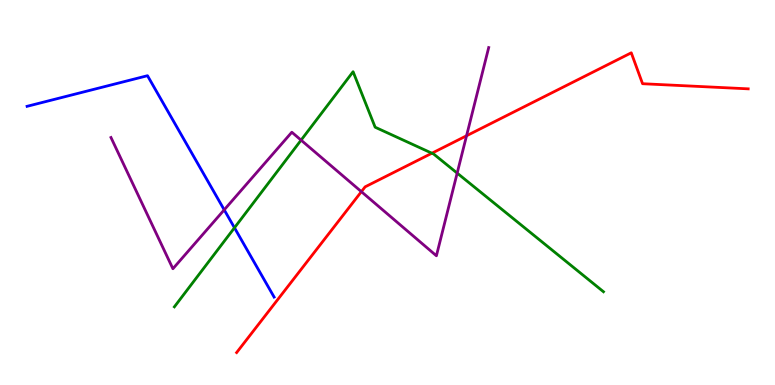[{'lines': ['blue', 'red'], 'intersections': []}, {'lines': ['green', 'red'], 'intersections': [{'x': 5.57, 'y': 6.02}]}, {'lines': ['purple', 'red'], 'intersections': [{'x': 4.66, 'y': 5.02}, {'x': 6.02, 'y': 6.47}]}, {'lines': ['blue', 'green'], 'intersections': [{'x': 3.03, 'y': 4.08}]}, {'lines': ['blue', 'purple'], 'intersections': [{'x': 2.89, 'y': 4.55}]}, {'lines': ['green', 'purple'], 'intersections': [{'x': 3.89, 'y': 6.36}, {'x': 5.9, 'y': 5.5}]}]